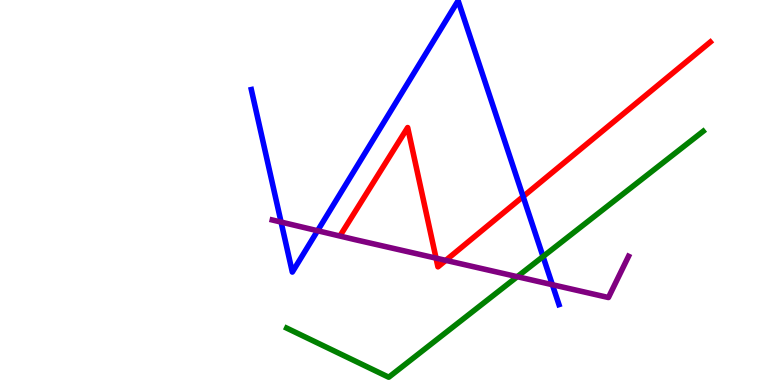[{'lines': ['blue', 'red'], 'intersections': [{'x': 6.75, 'y': 4.9}]}, {'lines': ['green', 'red'], 'intersections': []}, {'lines': ['purple', 'red'], 'intersections': [{'x': 5.63, 'y': 3.3}, {'x': 5.75, 'y': 3.24}]}, {'lines': ['blue', 'green'], 'intersections': [{'x': 7.01, 'y': 3.34}]}, {'lines': ['blue', 'purple'], 'intersections': [{'x': 3.63, 'y': 4.23}, {'x': 4.1, 'y': 4.01}, {'x': 7.13, 'y': 2.6}]}, {'lines': ['green', 'purple'], 'intersections': [{'x': 6.67, 'y': 2.81}]}]